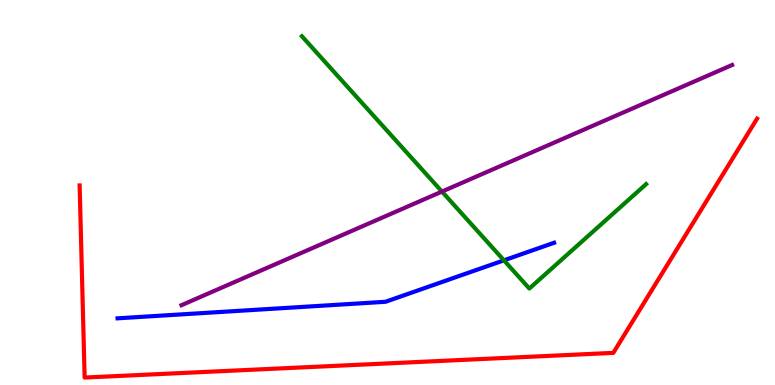[{'lines': ['blue', 'red'], 'intersections': []}, {'lines': ['green', 'red'], 'intersections': []}, {'lines': ['purple', 'red'], 'intersections': []}, {'lines': ['blue', 'green'], 'intersections': [{'x': 6.5, 'y': 3.24}]}, {'lines': ['blue', 'purple'], 'intersections': []}, {'lines': ['green', 'purple'], 'intersections': [{'x': 5.7, 'y': 5.02}]}]